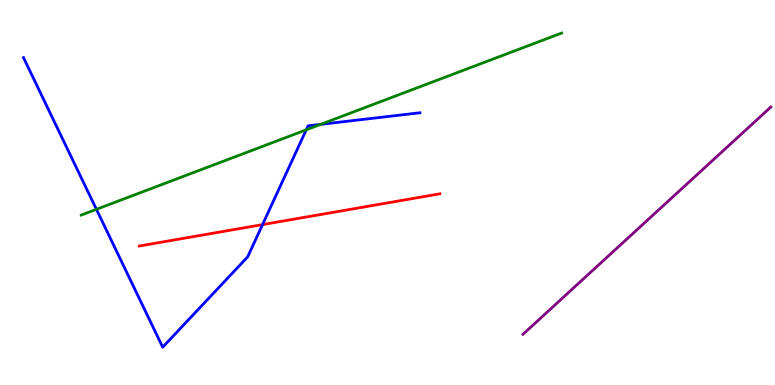[{'lines': ['blue', 'red'], 'intersections': [{'x': 3.39, 'y': 4.17}]}, {'lines': ['green', 'red'], 'intersections': []}, {'lines': ['purple', 'red'], 'intersections': []}, {'lines': ['blue', 'green'], 'intersections': [{'x': 1.24, 'y': 4.56}, {'x': 3.95, 'y': 6.63}, {'x': 4.14, 'y': 6.77}]}, {'lines': ['blue', 'purple'], 'intersections': []}, {'lines': ['green', 'purple'], 'intersections': []}]